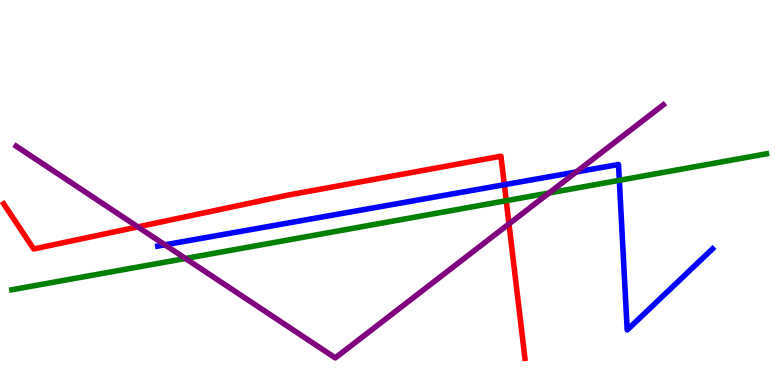[{'lines': ['blue', 'red'], 'intersections': [{'x': 6.51, 'y': 5.2}]}, {'lines': ['green', 'red'], 'intersections': [{'x': 6.53, 'y': 4.79}]}, {'lines': ['purple', 'red'], 'intersections': [{'x': 1.78, 'y': 4.11}, {'x': 6.57, 'y': 4.18}]}, {'lines': ['blue', 'green'], 'intersections': [{'x': 7.99, 'y': 5.32}]}, {'lines': ['blue', 'purple'], 'intersections': [{'x': 2.13, 'y': 3.64}, {'x': 7.44, 'y': 5.53}]}, {'lines': ['green', 'purple'], 'intersections': [{'x': 2.39, 'y': 3.29}, {'x': 7.08, 'y': 4.99}]}]